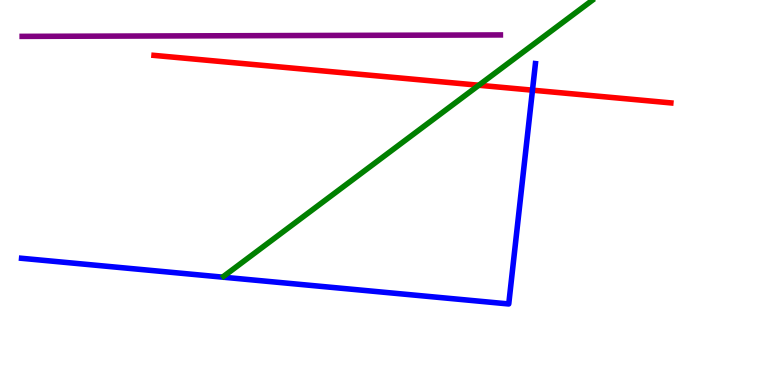[{'lines': ['blue', 'red'], 'intersections': [{'x': 6.87, 'y': 7.66}]}, {'lines': ['green', 'red'], 'intersections': [{'x': 6.18, 'y': 7.79}]}, {'lines': ['purple', 'red'], 'intersections': []}, {'lines': ['blue', 'green'], 'intersections': []}, {'lines': ['blue', 'purple'], 'intersections': []}, {'lines': ['green', 'purple'], 'intersections': []}]